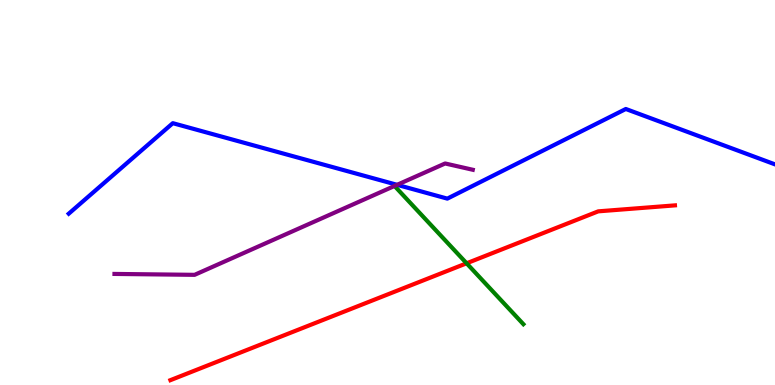[{'lines': ['blue', 'red'], 'intersections': []}, {'lines': ['green', 'red'], 'intersections': [{'x': 6.02, 'y': 3.16}]}, {'lines': ['purple', 'red'], 'intersections': []}, {'lines': ['blue', 'green'], 'intersections': []}, {'lines': ['blue', 'purple'], 'intersections': [{'x': 5.12, 'y': 5.2}]}, {'lines': ['green', 'purple'], 'intersections': []}]